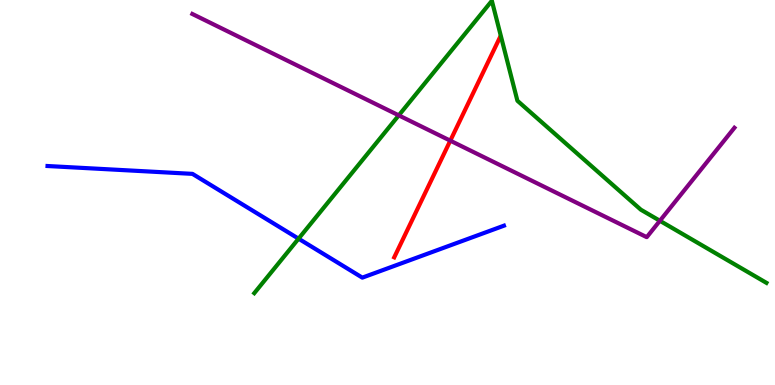[{'lines': ['blue', 'red'], 'intersections': []}, {'lines': ['green', 'red'], 'intersections': []}, {'lines': ['purple', 'red'], 'intersections': [{'x': 5.81, 'y': 6.35}]}, {'lines': ['blue', 'green'], 'intersections': [{'x': 3.85, 'y': 3.8}]}, {'lines': ['blue', 'purple'], 'intersections': []}, {'lines': ['green', 'purple'], 'intersections': [{'x': 5.15, 'y': 7.0}, {'x': 8.51, 'y': 4.27}]}]